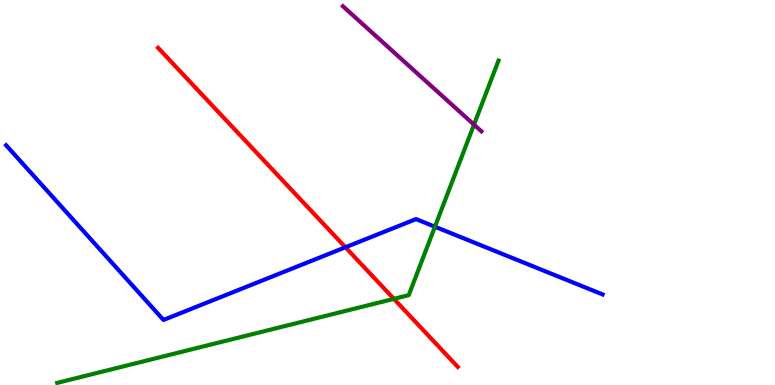[{'lines': ['blue', 'red'], 'intersections': [{'x': 4.46, 'y': 3.58}]}, {'lines': ['green', 'red'], 'intersections': [{'x': 5.08, 'y': 2.24}]}, {'lines': ['purple', 'red'], 'intersections': []}, {'lines': ['blue', 'green'], 'intersections': [{'x': 5.61, 'y': 4.11}]}, {'lines': ['blue', 'purple'], 'intersections': []}, {'lines': ['green', 'purple'], 'intersections': [{'x': 6.12, 'y': 6.76}]}]